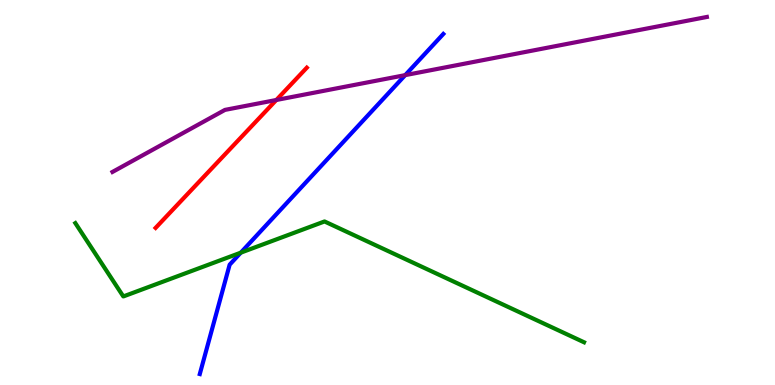[{'lines': ['blue', 'red'], 'intersections': []}, {'lines': ['green', 'red'], 'intersections': []}, {'lines': ['purple', 'red'], 'intersections': [{'x': 3.57, 'y': 7.4}]}, {'lines': ['blue', 'green'], 'intersections': [{'x': 3.11, 'y': 3.44}]}, {'lines': ['blue', 'purple'], 'intersections': [{'x': 5.23, 'y': 8.05}]}, {'lines': ['green', 'purple'], 'intersections': []}]